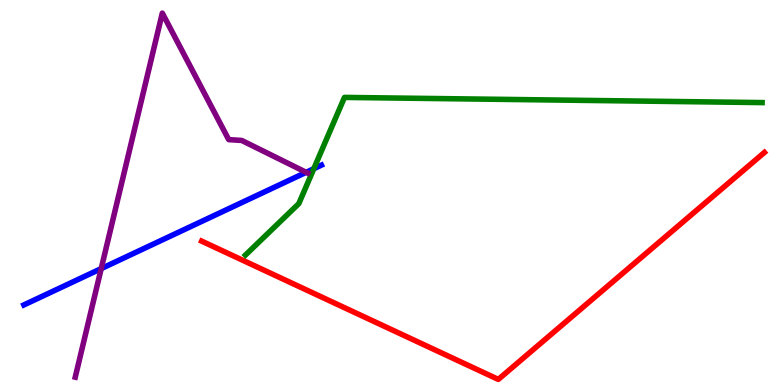[{'lines': ['blue', 'red'], 'intersections': []}, {'lines': ['green', 'red'], 'intersections': []}, {'lines': ['purple', 'red'], 'intersections': []}, {'lines': ['blue', 'green'], 'intersections': [{'x': 4.05, 'y': 5.62}]}, {'lines': ['blue', 'purple'], 'intersections': [{'x': 1.31, 'y': 3.02}, {'x': 3.95, 'y': 5.52}]}, {'lines': ['green', 'purple'], 'intersections': []}]